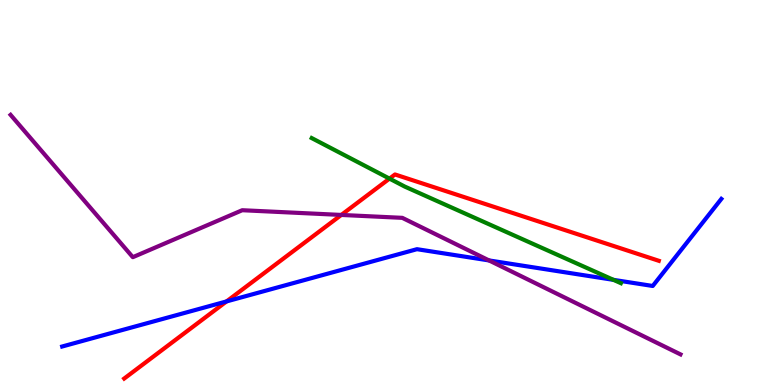[{'lines': ['blue', 'red'], 'intersections': [{'x': 2.92, 'y': 2.17}]}, {'lines': ['green', 'red'], 'intersections': [{'x': 5.03, 'y': 5.36}]}, {'lines': ['purple', 'red'], 'intersections': [{'x': 4.4, 'y': 4.42}]}, {'lines': ['blue', 'green'], 'intersections': [{'x': 7.92, 'y': 2.73}]}, {'lines': ['blue', 'purple'], 'intersections': [{'x': 6.31, 'y': 3.24}]}, {'lines': ['green', 'purple'], 'intersections': []}]